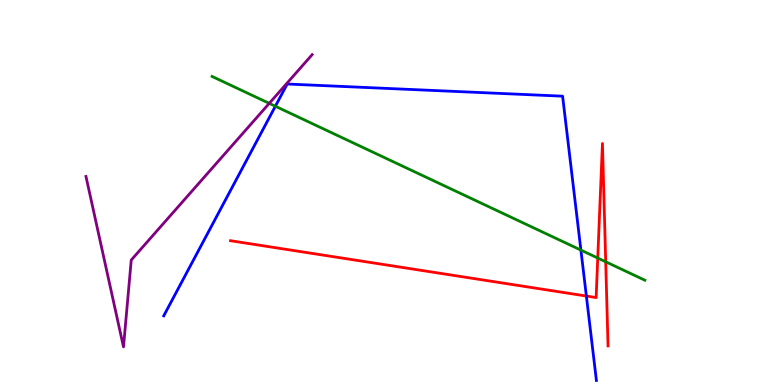[{'lines': ['blue', 'red'], 'intersections': [{'x': 7.57, 'y': 2.31}]}, {'lines': ['green', 'red'], 'intersections': [{'x': 7.71, 'y': 3.3}, {'x': 7.82, 'y': 3.2}]}, {'lines': ['purple', 'red'], 'intersections': []}, {'lines': ['blue', 'green'], 'intersections': [{'x': 3.55, 'y': 7.24}, {'x': 7.5, 'y': 3.5}]}, {'lines': ['blue', 'purple'], 'intersections': []}, {'lines': ['green', 'purple'], 'intersections': [{'x': 3.47, 'y': 7.32}]}]